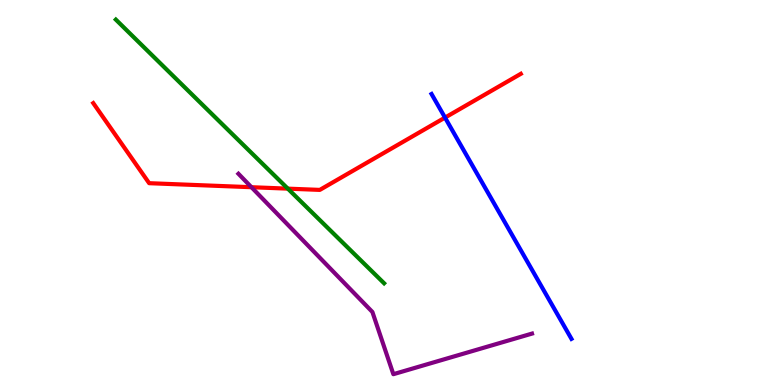[{'lines': ['blue', 'red'], 'intersections': [{'x': 5.74, 'y': 6.95}]}, {'lines': ['green', 'red'], 'intersections': [{'x': 3.71, 'y': 5.1}]}, {'lines': ['purple', 'red'], 'intersections': [{'x': 3.24, 'y': 5.14}]}, {'lines': ['blue', 'green'], 'intersections': []}, {'lines': ['blue', 'purple'], 'intersections': []}, {'lines': ['green', 'purple'], 'intersections': []}]